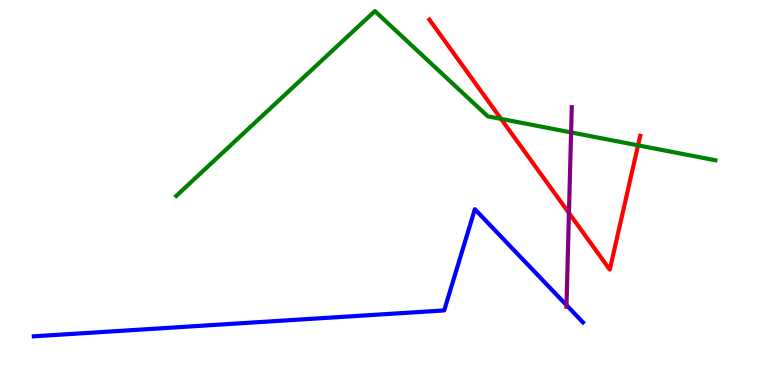[{'lines': ['blue', 'red'], 'intersections': []}, {'lines': ['green', 'red'], 'intersections': [{'x': 6.46, 'y': 6.91}, {'x': 8.23, 'y': 6.22}]}, {'lines': ['purple', 'red'], 'intersections': [{'x': 7.34, 'y': 4.47}]}, {'lines': ['blue', 'green'], 'intersections': []}, {'lines': ['blue', 'purple'], 'intersections': [{'x': 7.31, 'y': 2.07}]}, {'lines': ['green', 'purple'], 'intersections': [{'x': 7.37, 'y': 6.56}]}]